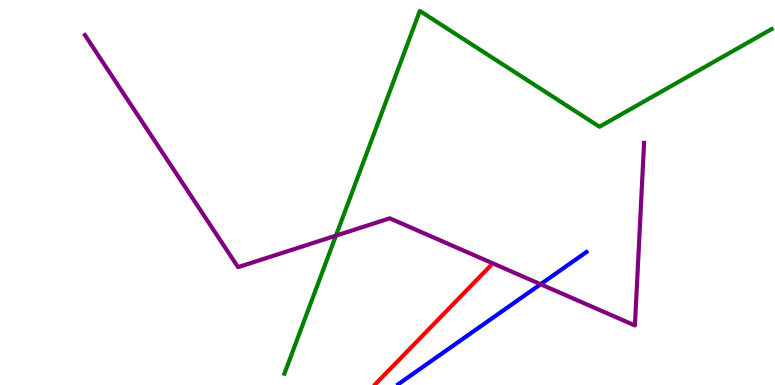[{'lines': ['blue', 'red'], 'intersections': []}, {'lines': ['green', 'red'], 'intersections': []}, {'lines': ['purple', 'red'], 'intersections': []}, {'lines': ['blue', 'green'], 'intersections': []}, {'lines': ['blue', 'purple'], 'intersections': [{'x': 6.98, 'y': 2.62}]}, {'lines': ['green', 'purple'], 'intersections': [{'x': 4.33, 'y': 3.88}]}]